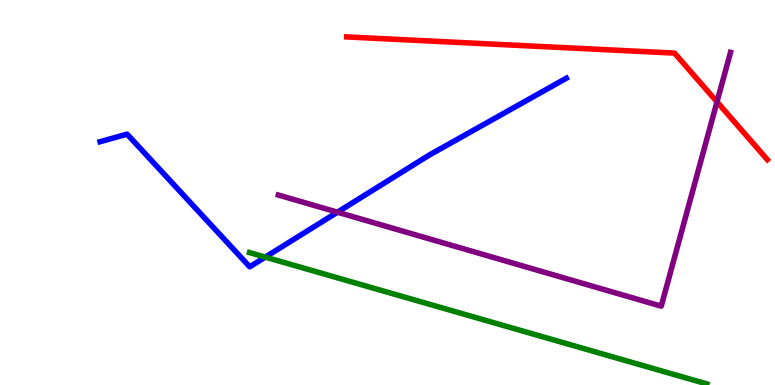[{'lines': ['blue', 'red'], 'intersections': []}, {'lines': ['green', 'red'], 'intersections': []}, {'lines': ['purple', 'red'], 'intersections': [{'x': 9.25, 'y': 7.35}]}, {'lines': ['blue', 'green'], 'intersections': [{'x': 3.42, 'y': 3.32}]}, {'lines': ['blue', 'purple'], 'intersections': [{'x': 4.35, 'y': 4.49}]}, {'lines': ['green', 'purple'], 'intersections': []}]